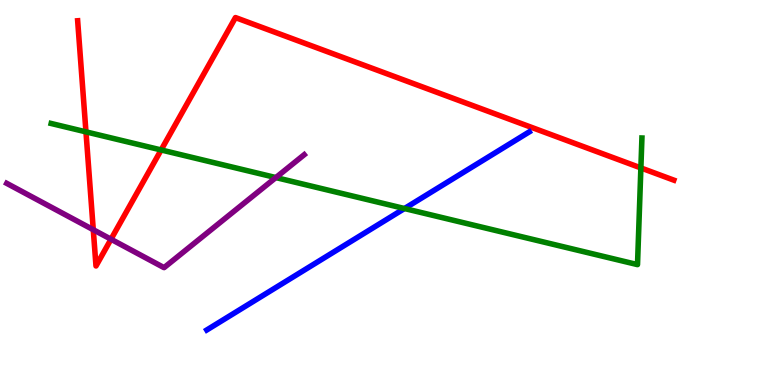[{'lines': ['blue', 'red'], 'intersections': []}, {'lines': ['green', 'red'], 'intersections': [{'x': 1.11, 'y': 6.58}, {'x': 2.08, 'y': 6.11}, {'x': 8.27, 'y': 5.64}]}, {'lines': ['purple', 'red'], 'intersections': [{'x': 1.2, 'y': 4.03}, {'x': 1.43, 'y': 3.79}]}, {'lines': ['blue', 'green'], 'intersections': [{'x': 5.22, 'y': 4.58}]}, {'lines': ['blue', 'purple'], 'intersections': []}, {'lines': ['green', 'purple'], 'intersections': [{'x': 3.56, 'y': 5.39}]}]